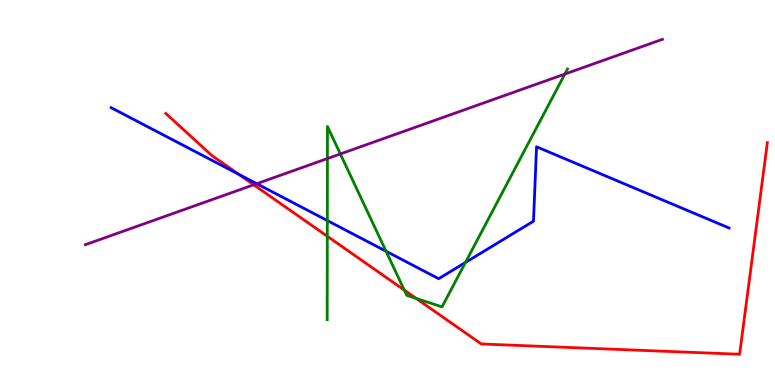[{'lines': ['blue', 'red'], 'intersections': [{'x': 3.08, 'y': 5.47}]}, {'lines': ['green', 'red'], 'intersections': [{'x': 4.22, 'y': 3.86}, {'x': 5.22, 'y': 2.47}, {'x': 5.37, 'y': 2.25}]}, {'lines': ['purple', 'red'], 'intersections': [{'x': 3.27, 'y': 5.2}]}, {'lines': ['blue', 'green'], 'intersections': [{'x': 4.22, 'y': 4.27}, {'x': 4.98, 'y': 3.47}, {'x': 6.01, 'y': 3.18}]}, {'lines': ['blue', 'purple'], 'intersections': [{'x': 3.31, 'y': 5.23}]}, {'lines': ['green', 'purple'], 'intersections': [{'x': 4.22, 'y': 5.88}, {'x': 4.39, 'y': 6.0}, {'x': 7.29, 'y': 8.08}]}]